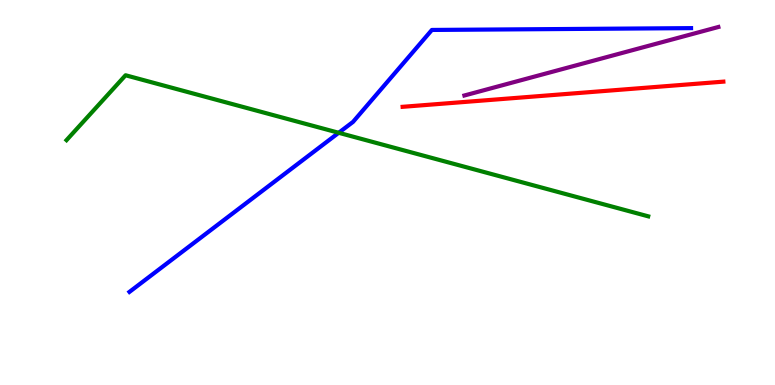[{'lines': ['blue', 'red'], 'intersections': []}, {'lines': ['green', 'red'], 'intersections': []}, {'lines': ['purple', 'red'], 'intersections': []}, {'lines': ['blue', 'green'], 'intersections': [{'x': 4.37, 'y': 6.55}]}, {'lines': ['blue', 'purple'], 'intersections': []}, {'lines': ['green', 'purple'], 'intersections': []}]